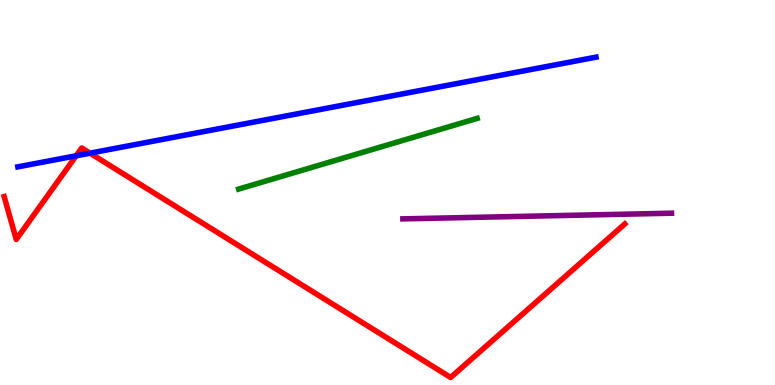[{'lines': ['blue', 'red'], 'intersections': [{'x': 0.982, 'y': 5.95}, {'x': 1.16, 'y': 6.02}]}, {'lines': ['green', 'red'], 'intersections': []}, {'lines': ['purple', 'red'], 'intersections': []}, {'lines': ['blue', 'green'], 'intersections': []}, {'lines': ['blue', 'purple'], 'intersections': []}, {'lines': ['green', 'purple'], 'intersections': []}]